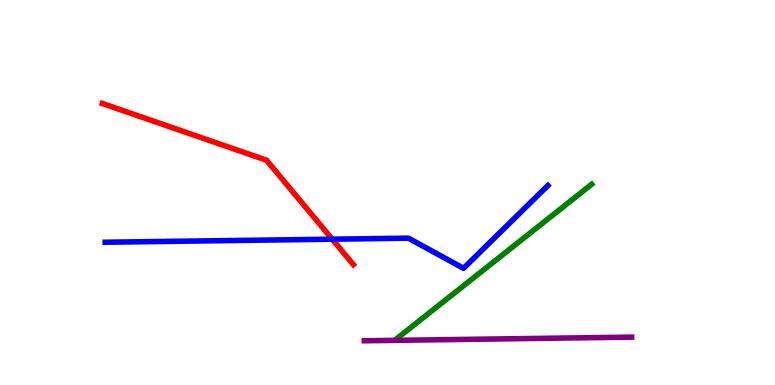[{'lines': ['blue', 'red'], 'intersections': [{'x': 4.29, 'y': 3.79}]}, {'lines': ['green', 'red'], 'intersections': []}, {'lines': ['purple', 'red'], 'intersections': []}, {'lines': ['blue', 'green'], 'intersections': []}, {'lines': ['blue', 'purple'], 'intersections': []}, {'lines': ['green', 'purple'], 'intersections': []}]